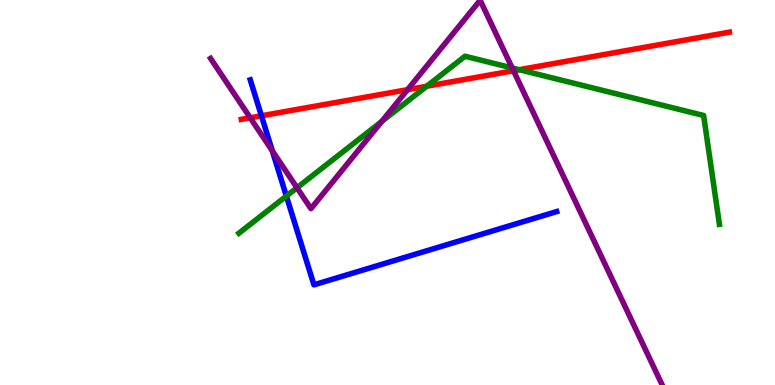[{'lines': ['blue', 'red'], 'intersections': [{'x': 3.37, 'y': 6.99}]}, {'lines': ['green', 'red'], 'intersections': [{'x': 5.51, 'y': 7.76}, {'x': 6.7, 'y': 8.19}]}, {'lines': ['purple', 'red'], 'intersections': [{'x': 3.23, 'y': 6.94}, {'x': 5.26, 'y': 7.67}, {'x': 6.63, 'y': 8.16}]}, {'lines': ['blue', 'green'], 'intersections': [{'x': 3.69, 'y': 4.91}]}, {'lines': ['blue', 'purple'], 'intersections': [{'x': 3.51, 'y': 6.08}]}, {'lines': ['green', 'purple'], 'intersections': [{'x': 3.83, 'y': 5.12}, {'x': 4.93, 'y': 6.85}, {'x': 6.61, 'y': 8.24}]}]